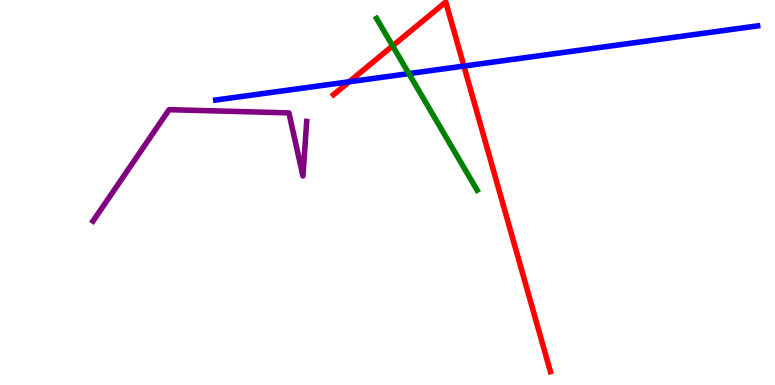[{'lines': ['blue', 'red'], 'intersections': [{'x': 4.51, 'y': 7.88}, {'x': 5.99, 'y': 8.28}]}, {'lines': ['green', 'red'], 'intersections': [{'x': 5.07, 'y': 8.81}]}, {'lines': ['purple', 'red'], 'intersections': []}, {'lines': ['blue', 'green'], 'intersections': [{'x': 5.28, 'y': 8.09}]}, {'lines': ['blue', 'purple'], 'intersections': []}, {'lines': ['green', 'purple'], 'intersections': []}]